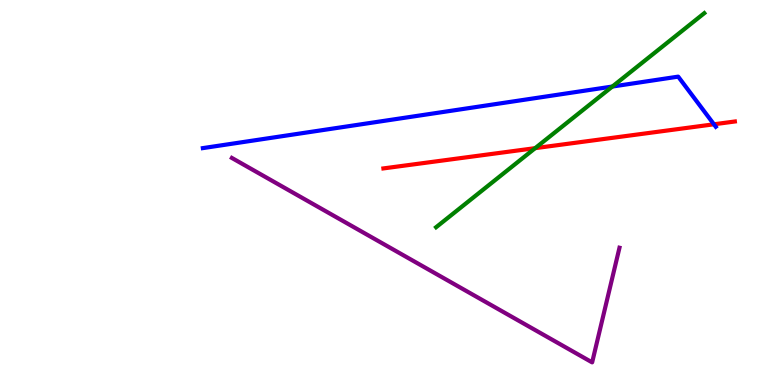[{'lines': ['blue', 'red'], 'intersections': [{'x': 9.21, 'y': 6.77}]}, {'lines': ['green', 'red'], 'intersections': [{'x': 6.91, 'y': 6.15}]}, {'lines': ['purple', 'red'], 'intersections': []}, {'lines': ['blue', 'green'], 'intersections': [{'x': 7.9, 'y': 7.75}]}, {'lines': ['blue', 'purple'], 'intersections': []}, {'lines': ['green', 'purple'], 'intersections': []}]